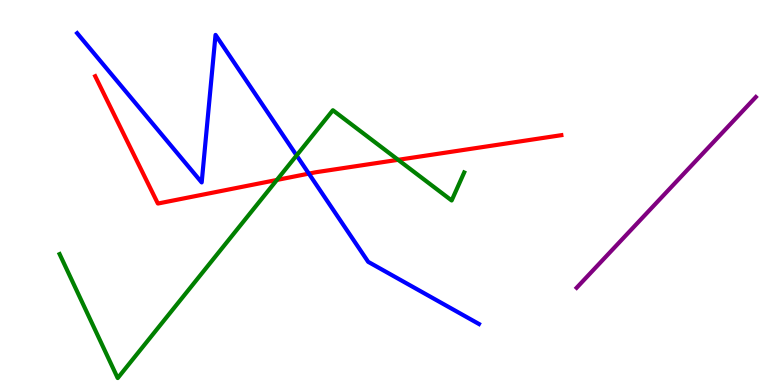[{'lines': ['blue', 'red'], 'intersections': [{'x': 3.99, 'y': 5.49}]}, {'lines': ['green', 'red'], 'intersections': [{'x': 3.57, 'y': 5.33}, {'x': 5.14, 'y': 5.85}]}, {'lines': ['purple', 'red'], 'intersections': []}, {'lines': ['blue', 'green'], 'intersections': [{'x': 3.83, 'y': 5.96}]}, {'lines': ['blue', 'purple'], 'intersections': []}, {'lines': ['green', 'purple'], 'intersections': []}]